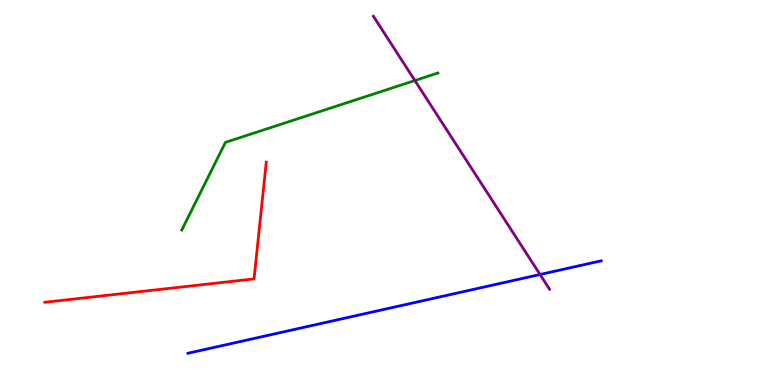[{'lines': ['blue', 'red'], 'intersections': []}, {'lines': ['green', 'red'], 'intersections': []}, {'lines': ['purple', 'red'], 'intersections': []}, {'lines': ['blue', 'green'], 'intersections': []}, {'lines': ['blue', 'purple'], 'intersections': [{'x': 6.97, 'y': 2.87}]}, {'lines': ['green', 'purple'], 'intersections': [{'x': 5.35, 'y': 7.91}]}]